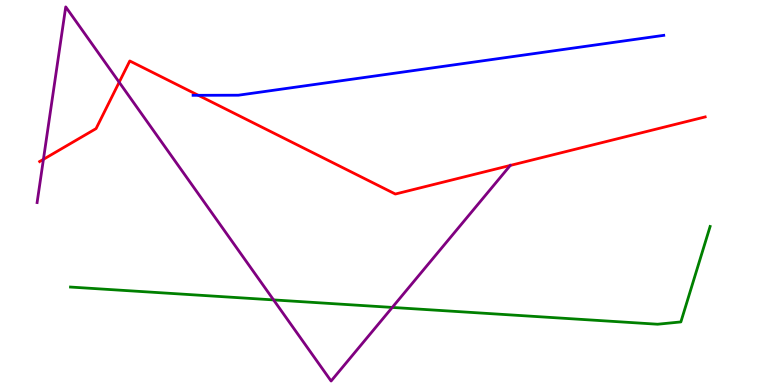[{'lines': ['blue', 'red'], 'intersections': [{'x': 2.56, 'y': 7.52}]}, {'lines': ['green', 'red'], 'intersections': []}, {'lines': ['purple', 'red'], 'intersections': [{'x': 0.56, 'y': 5.86}, {'x': 1.54, 'y': 7.86}, {'x': 6.58, 'y': 5.7}]}, {'lines': ['blue', 'green'], 'intersections': []}, {'lines': ['blue', 'purple'], 'intersections': []}, {'lines': ['green', 'purple'], 'intersections': [{'x': 3.53, 'y': 2.21}, {'x': 5.06, 'y': 2.01}]}]